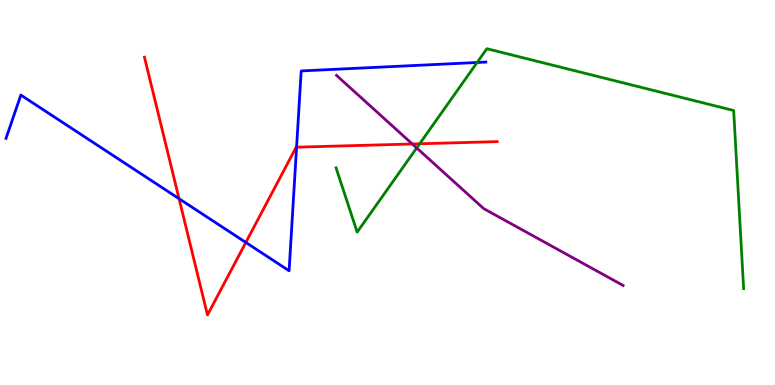[{'lines': ['blue', 'red'], 'intersections': [{'x': 2.31, 'y': 4.84}, {'x': 3.17, 'y': 3.7}, {'x': 3.83, 'y': 6.18}]}, {'lines': ['green', 'red'], 'intersections': [{'x': 5.41, 'y': 6.27}]}, {'lines': ['purple', 'red'], 'intersections': [{'x': 5.32, 'y': 6.26}]}, {'lines': ['blue', 'green'], 'intersections': [{'x': 6.16, 'y': 8.38}]}, {'lines': ['blue', 'purple'], 'intersections': []}, {'lines': ['green', 'purple'], 'intersections': [{'x': 5.38, 'y': 6.16}]}]